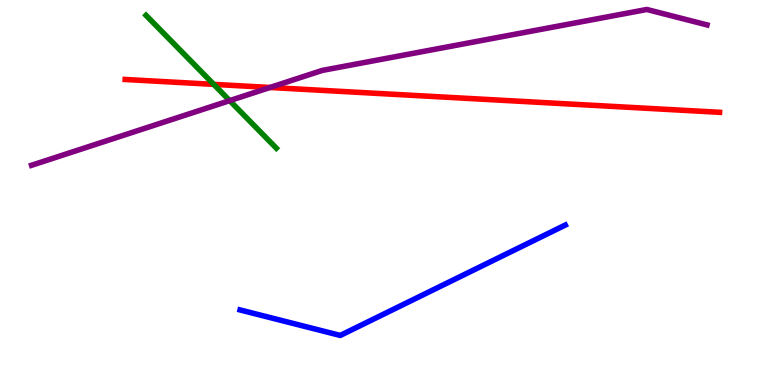[{'lines': ['blue', 'red'], 'intersections': []}, {'lines': ['green', 'red'], 'intersections': [{'x': 2.76, 'y': 7.81}]}, {'lines': ['purple', 'red'], 'intersections': [{'x': 3.48, 'y': 7.73}]}, {'lines': ['blue', 'green'], 'intersections': []}, {'lines': ['blue', 'purple'], 'intersections': []}, {'lines': ['green', 'purple'], 'intersections': [{'x': 2.96, 'y': 7.39}]}]